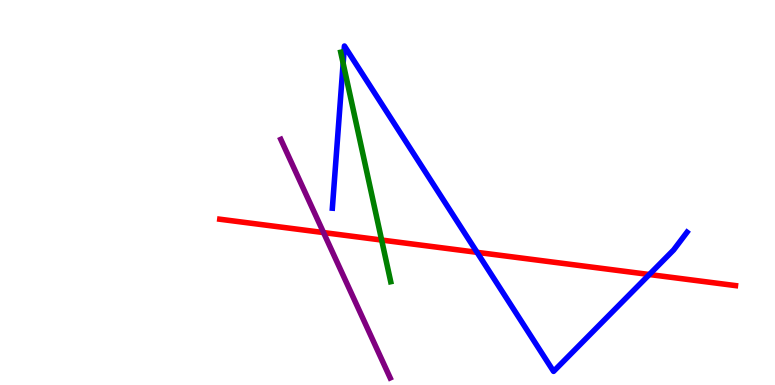[{'lines': ['blue', 'red'], 'intersections': [{'x': 6.16, 'y': 3.45}, {'x': 8.38, 'y': 2.87}]}, {'lines': ['green', 'red'], 'intersections': [{'x': 4.92, 'y': 3.76}]}, {'lines': ['purple', 'red'], 'intersections': [{'x': 4.17, 'y': 3.96}]}, {'lines': ['blue', 'green'], 'intersections': [{'x': 4.43, 'y': 8.36}]}, {'lines': ['blue', 'purple'], 'intersections': []}, {'lines': ['green', 'purple'], 'intersections': []}]